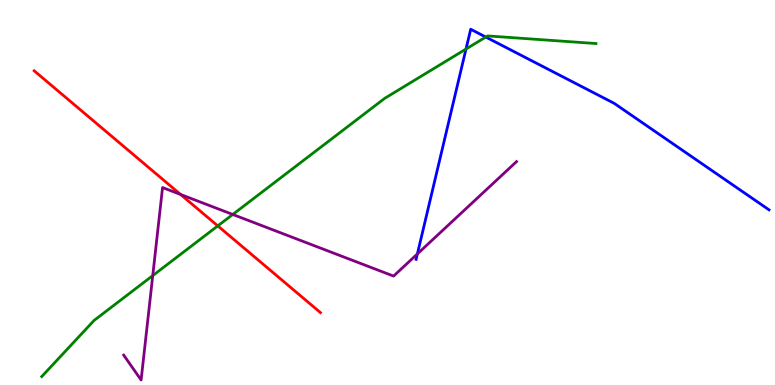[{'lines': ['blue', 'red'], 'intersections': []}, {'lines': ['green', 'red'], 'intersections': [{'x': 2.81, 'y': 4.13}]}, {'lines': ['purple', 'red'], 'intersections': [{'x': 2.33, 'y': 4.95}]}, {'lines': ['blue', 'green'], 'intersections': [{'x': 6.01, 'y': 8.73}, {'x': 6.27, 'y': 9.04}]}, {'lines': ['blue', 'purple'], 'intersections': [{'x': 5.39, 'y': 3.4}]}, {'lines': ['green', 'purple'], 'intersections': [{'x': 1.97, 'y': 2.84}, {'x': 3.0, 'y': 4.43}]}]